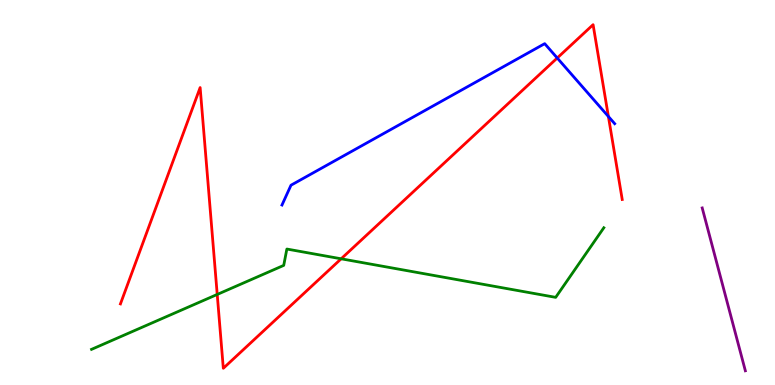[{'lines': ['blue', 'red'], 'intersections': [{'x': 7.19, 'y': 8.49}, {'x': 7.85, 'y': 6.97}]}, {'lines': ['green', 'red'], 'intersections': [{'x': 2.8, 'y': 2.35}, {'x': 4.4, 'y': 3.28}]}, {'lines': ['purple', 'red'], 'intersections': []}, {'lines': ['blue', 'green'], 'intersections': []}, {'lines': ['blue', 'purple'], 'intersections': []}, {'lines': ['green', 'purple'], 'intersections': []}]